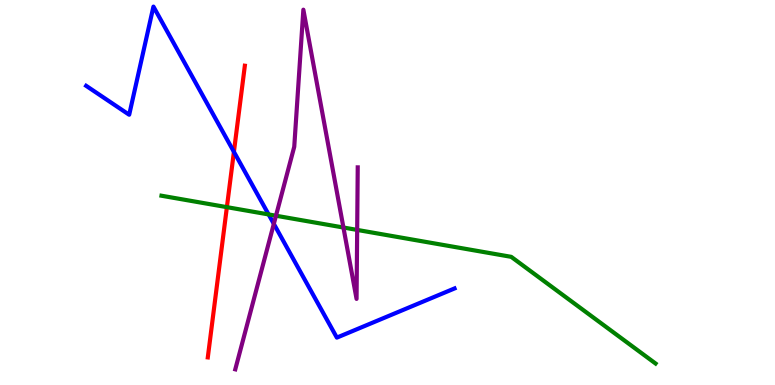[{'lines': ['blue', 'red'], 'intersections': [{'x': 3.02, 'y': 6.06}]}, {'lines': ['green', 'red'], 'intersections': [{'x': 2.93, 'y': 4.62}]}, {'lines': ['purple', 'red'], 'intersections': []}, {'lines': ['blue', 'green'], 'intersections': [{'x': 3.47, 'y': 4.43}]}, {'lines': ['blue', 'purple'], 'intersections': [{'x': 3.53, 'y': 4.19}]}, {'lines': ['green', 'purple'], 'intersections': [{'x': 3.56, 'y': 4.4}, {'x': 4.43, 'y': 4.09}, {'x': 4.61, 'y': 4.03}]}]